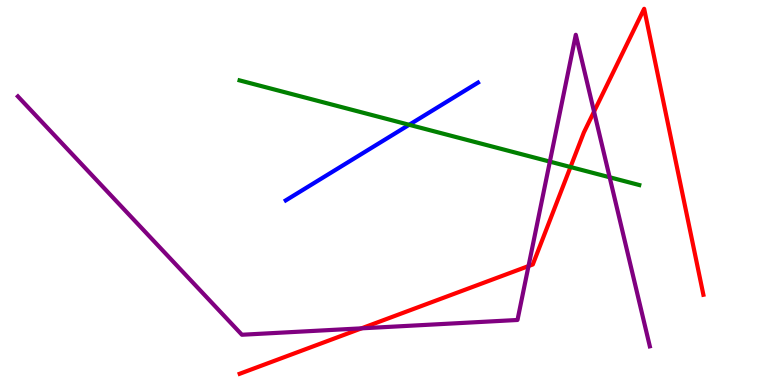[{'lines': ['blue', 'red'], 'intersections': []}, {'lines': ['green', 'red'], 'intersections': [{'x': 7.36, 'y': 5.66}]}, {'lines': ['purple', 'red'], 'intersections': [{'x': 4.66, 'y': 1.47}, {'x': 6.82, 'y': 3.09}, {'x': 7.67, 'y': 7.1}]}, {'lines': ['blue', 'green'], 'intersections': [{'x': 5.28, 'y': 6.76}]}, {'lines': ['blue', 'purple'], 'intersections': []}, {'lines': ['green', 'purple'], 'intersections': [{'x': 7.1, 'y': 5.8}, {'x': 7.87, 'y': 5.4}]}]